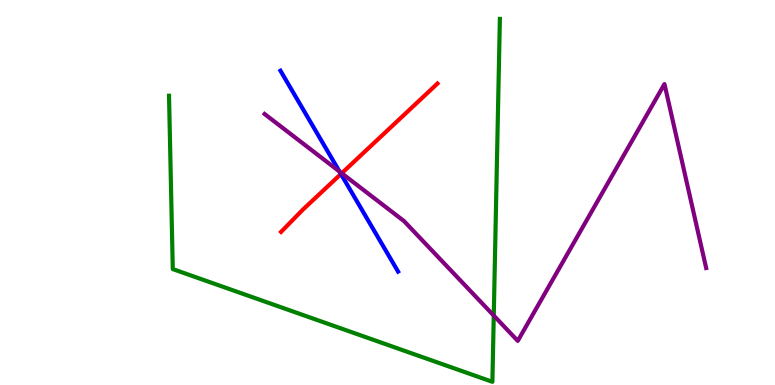[{'lines': ['blue', 'red'], 'intersections': [{'x': 4.4, 'y': 5.48}]}, {'lines': ['green', 'red'], 'intersections': []}, {'lines': ['purple', 'red'], 'intersections': [{'x': 4.41, 'y': 5.5}]}, {'lines': ['blue', 'green'], 'intersections': []}, {'lines': ['blue', 'purple'], 'intersections': [{'x': 4.38, 'y': 5.54}]}, {'lines': ['green', 'purple'], 'intersections': [{'x': 6.37, 'y': 1.8}]}]